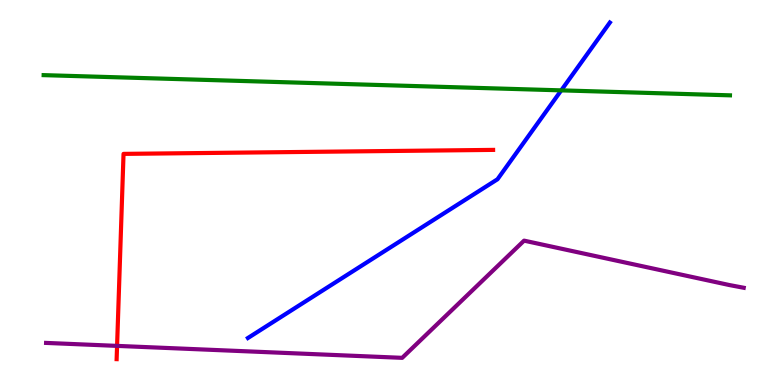[{'lines': ['blue', 'red'], 'intersections': []}, {'lines': ['green', 'red'], 'intersections': []}, {'lines': ['purple', 'red'], 'intersections': [{'x': 1.51, 'y': 1.02}]}, {'lines': ['blue', 'green'], 'intersections': [{'x': 7.24, 'y': 7.65}]}, {'lines': ['blue', 'purple'], 'intersections': []}, {'lines': ['green', 'purple'], 'intersections': []}]